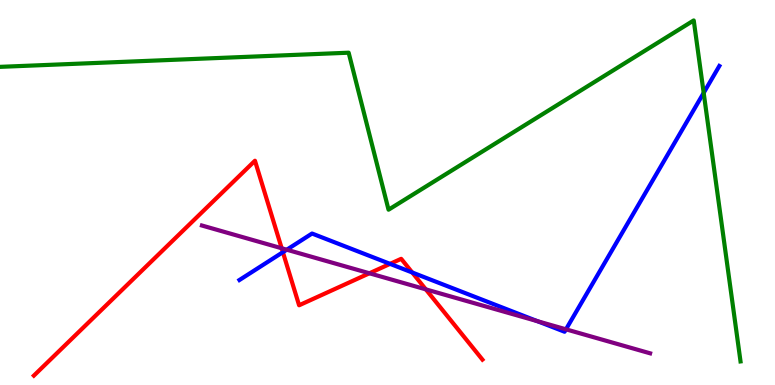[{'lines': ['blue', 'red'], 'intersections': [{'x': 3.65, 'y': 3.45}, {'x': 5.03, 'y': 3.15}, {'x': 5.32, 'y': 2.92}]}, {'lines': ['green', 'red'], 'intersections': []}, {'lines': ['purple', 'red'], 'intersections': [{'x': 3.63, 'y': 3.55}, {'x': 4.77, 'y': 2.9}, {'x': 5.49, 'y': 2.48}]}, {'lines': ['blue', 'green'], 'intersections': [{'x': 9.08, 'y': 7.59}]}, {'lines': ['blue', 'purple'], 'intersections': [{'x': 3.7, 'y': 3.51}, {'x': 6.93, 'y': 1.66}, {'x': 7.3, 'y': 1.45}]}, {'lines': ['green', 'purple'], 'intersections': []}]